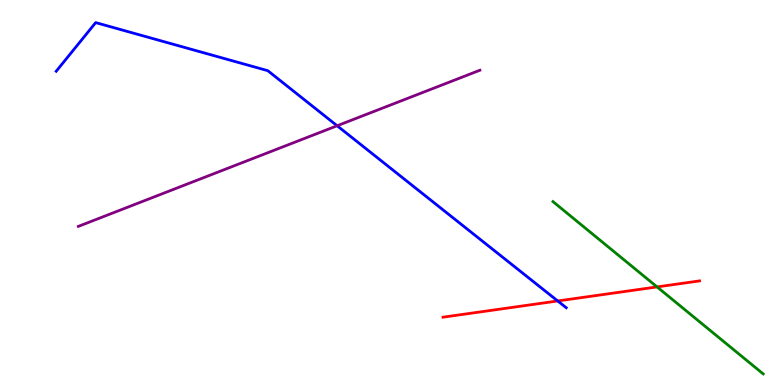[{'lines': ['blue', 'red'], 'intersections': [{'x': 7.2, 'y': 2.18}]}, {'lines': ['green', 'red'], 'intersections': [{'x': 8.48, 'y': 2.55}]}, {'lines': ['purple', 'red'], 'intersections': []}, {'lines': ['blue', 'green'], 'intersections': []}, {'lines': ['blue', 'purple'], 'intersections': [{'x': 4.35, 'y': 6.73}]}, {'lines': ['green', 'purple'], 'intersections': []}]